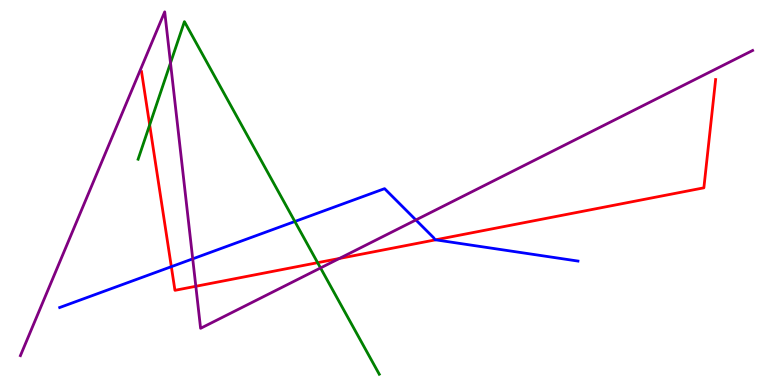[{'lines': ['blue', 'red'], 'intersections': [{'x': 2.21, 'y': 3.07}, {'x': 5.62, 'y': 3.77}]}, {'lines': ['green', 'red'], 'intersections': [{'x': 1.93, 'y': 6.76}, {'x': 4.1, 'y': 3.18}]}, {'lines': ['purple', 'red'], 'intersections': [{'x': 2.53, 'y': 2.56}, {'x': 4.38, 'y': 3.29}]}, {'lines': ['blue', 'green'], 'intersections': [{'x': 3.8, 'y': 4.25}]}, {'lines': ['blue', 'purple'], 'intersections': [{'x': 2.49, 'y': 3.28}, {'x': 5.37, 'y': 4.29}]}, {'lines': ['green', 'purple'], 'intersections': [{'x': 2.2, 'y': 8.36}, {'x': 4.14, 'y': 3.04}]}]